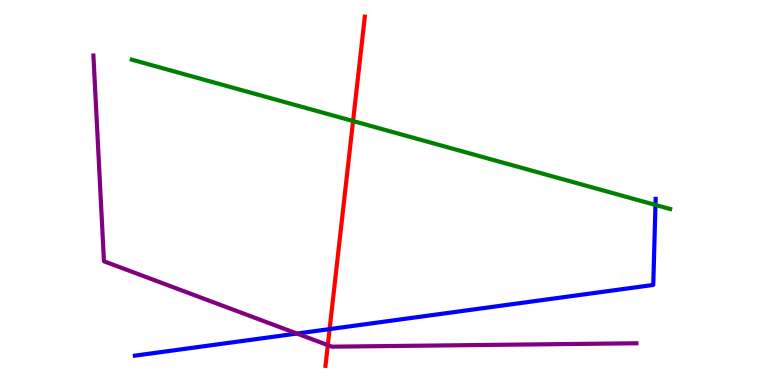[{'lines': ['blue', 'red'], 'intersections': [{'x': 4.25, 'y': 1.45}]}, {'lines': ['green', 'red'], 'intersections': [{'x': 4.56, 'y': 6.86}]}, {'lines': ['purple', 'red'], 'intersections': [{'x': 4.23, 'y': 1.04}]}, {'lines': ['blue', 'green'], 'intersections': [{'x': 8.46, 'y': 4.68}]}, {'lines': ['blue', 'purple'], 'intersections': [{'x': 3.83, 'y': 1.34}]}, {'lines': ['green', 'purple'], 'intersections': []}]